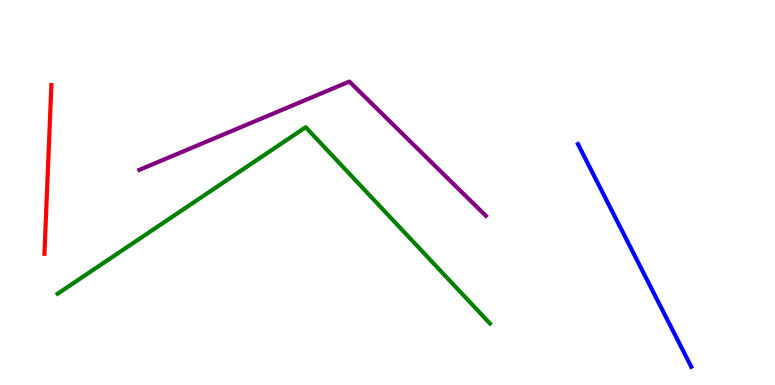[{'lines': ['blue', 'red'], 'intersections': []}, {'lines': ['green', 'red'], 'intersections': []}, {'lines': ['purple', 'red'], 'intersections': []}, {'lines': ['blue', 'green'], 'intersections': []}, {'lines': ['blue', 'purple'], 'intersections': []}, {'lines': ['green', 'purple'], 'intersections': []}]